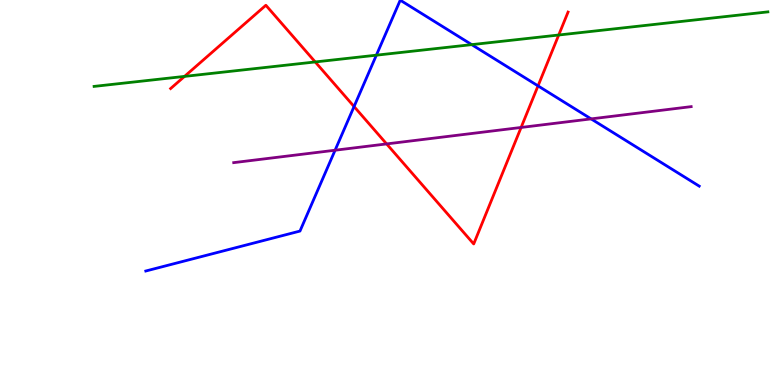[{'lines': ['blue', 'red'], 'intersections': [{'x': 4.57, 'y': 7.23}, {'x': 6.94, 'y': 7.77}]}, {'lines': ['green', 'red'], 'intersections': [{'x': 2.38, 'y': 8.02}, {'x': 4.07, 'y': 8.39}, {'x': 7.21, 'y': 9.09}]}, {'lines': ['purple', 'red'], 'intersections': [{'x': 4.99, 'y': 6.26}, {'x': 6.72, 'y': 6.69}]}, {'lines': ['blue', 'green'], 'intersections': [{'x': 4.86, 'y': 8.57}, {'x': 6.09, 'y': 8.84}]}, {'lines': ['blue', 'purple'], 'intersections': [{'x': 4.32, 'y': 6.1}, {'x': 7.63, 'y': 6.91}]}, {'lines': ['green', 'purple'], 'intersections': []}]